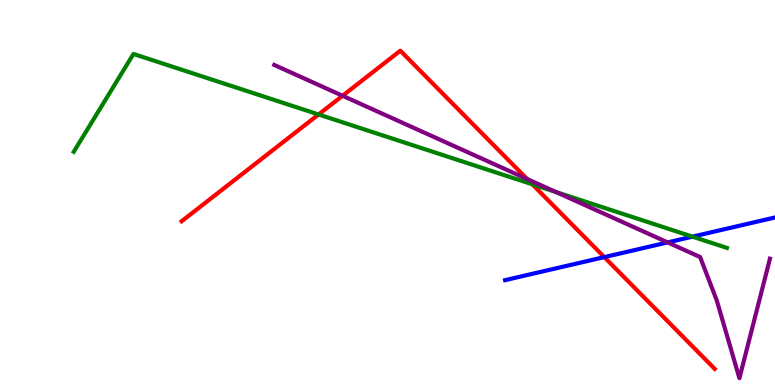[{'lines': ['blue', 'red'], 'intersections': [{'x': 7.8, 'y': 3.32}]}, {'lines': ['green', 'red'], 'intersections': [{'x': 4.11, 'y': 7.03}, {'x': 6.87, 'y': 5.21}]}, {'lines': ['purple', 'red'], 'intersections': [{'x': 4.42, 'y': 7.51}, {'x': 6.8, 'y': 5.35}]}, {'lines': ['blue', 'green'], 'intersections': [{'x': 8.94, 'y': 3.85}]}, {'lines': ['blue', 'purple'], 'intersections': [{'x': 8.61, 'y': 3.7}]}, {'lines': ['green', 'purple'], 'intersections': [{'x': 7.17, 'y': 5.01}]}]